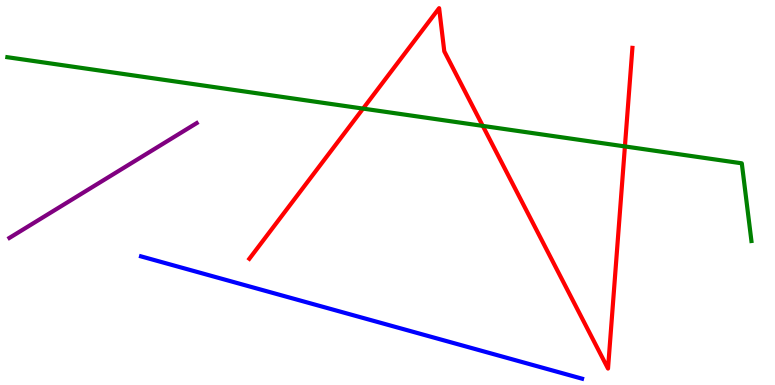[{'lines': ['blue', 'red'], 'intersections': []}, {'lines': ['green', 'red'], 'intersections': [{'x': 4.68, 'y': 7.18}, {'x': 6.23, 'y': 6.73}, {'x': 8.06, 'y': 6.2}]}, {'lines': ['purple', 'red'], 'intersections': []}, {'lines': ['blue', 'green'], 'intersections': []}, {'lines': ['blue', 'purple'], 'intersections': []}, {'lines': ['green', 'purple'], 'intersections': []}]